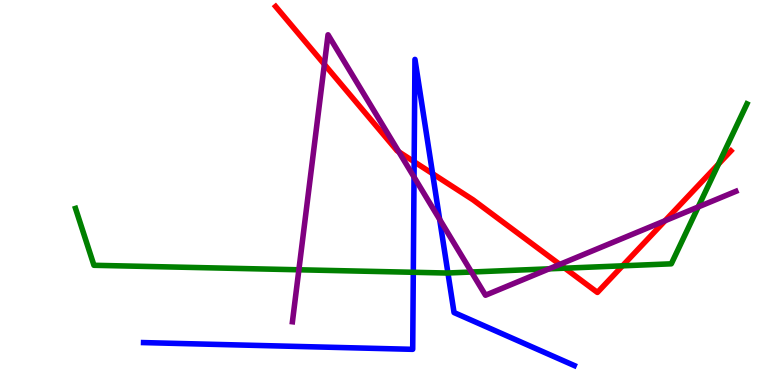[{'lines': ['blue', 'red'], 'intersections': [{'x': 5.34, 'y': 5.8}, {'x': 5.58, 'y': 5.49}]}, {'lines': ['green', 'red'], 'intersections': [{'x': 7.29, 'y': 3.03}, {'x': 8.03, 'y': 3.1}, {'x': 9.27, 'y': 5.74}]}, {'lines': ['purple', 'red'], 'intersections': [{'x': 4.19, 'y': 8.33}, {'x': 5.15, 'y': 6.06}, {'x': 7.22, 'y': 3.13}, {'x': 8.58, 'y': 4.27}]}, {'lines': ['blue', 'green'], 'intersections': [{'x': 5.33, 'y': 2.93}, {'x': 5.78, 'y': 2.91}]}, {'lines': ['blue', 'purple'], 'intersections': [{'x': 5.34, 'y': 5.4}, {'x': 5.67, 'y': 4.3}]}, {'lines': ['green', 'purple'], 'intersections': [{'x': 3.86, 'y': 2.99}, {'x': 6.08, 'y': 2.93}, {'x': 7.09, 'y': 3.02}, {'x': 9.01, 'y': 4.62}]}]